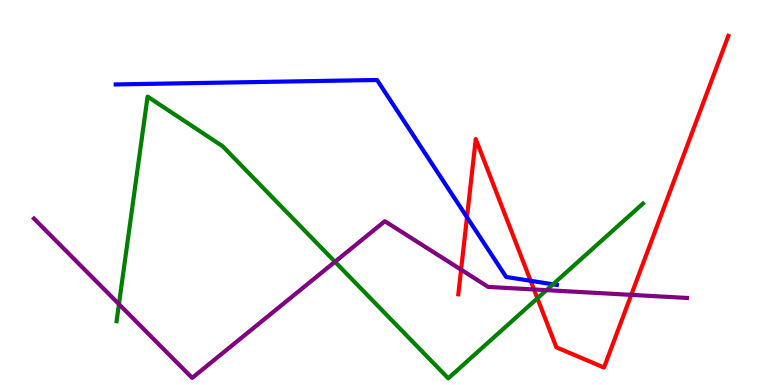[{'lines': ['blue', 'red'], 'intersections': [{'x': 6.03, 'y': 4.36}, {'x': 6.85, 'y': 2.71}]}, {'lines': ['green', 'red'], 'intersections': [{'x': 6.93, 'y': 2.25}]}, {'lines': ['purple', 'red'], 'intersections': [{'x': 5.95, 'y': 3.0}, {'x': 6.89, 'y': 2.48}, {'x': 8.15, 'y': 2.34}]}, {'lines': ['blue', 'green'], 'intersections': [{'x': 7.14, 'y': 2.62}]}, {'lines': ['blue', 'purple'], 'intersections': []}, {'lines': ['green', 'purple'], 'intersections': [{'x': 1.53, 'y': 2.1}, {'x': 4.32, 'y': 3.2}, {'x': 7.05, 'y': 2.46}]}]